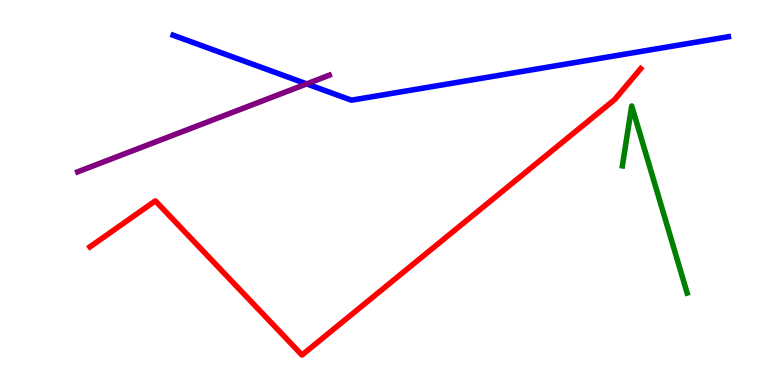[{'lines': ['blue', 'red'], 'intersections': []}, {'lines': ['green', 'red'], 'intersections': []}, {'lines': ['purple', 'red'], 'intersections': []}, {'lines': ['blue', 'green'], 'intersections': []}, {'lines': ['blue', 'purple'], 'intersections': [{'x': 3.96, 'y': 7.82}]}, {'lines': ['green', 'purple'], 'intersections': []}]